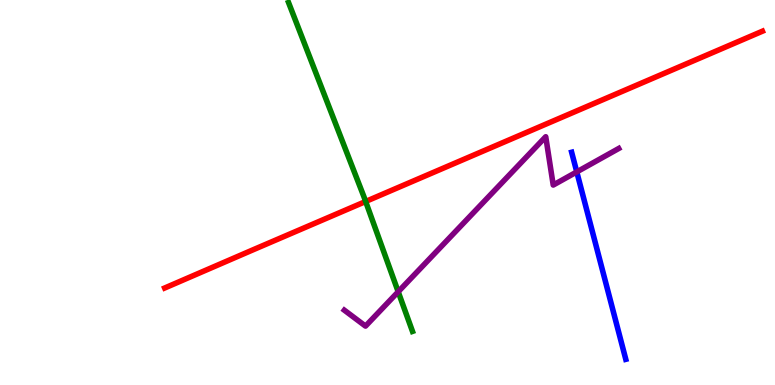[{'lines': ['blue', 'red'], 'intersections': []}, {'lines': ['green', 'red'], 'intersections': [{'x': 4.72, 'y': 4.77}]}, {'lines': ['purple', 'red'], 'intersections': []}, {'lines': ['blue', 'green'], 'intersections': []}, {'lines': ['blue', 'purple'], 'intersections': [{'x': 7.44, 'y': 5.53}]}, {'lines': ['green', 'purple'], 'intersections': [{'x': 5.14, 'y': 2.42}]}]